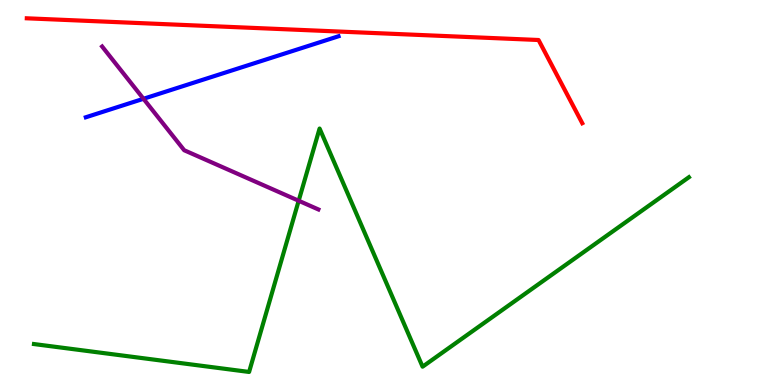[{'lines': ['blue', 'red'], 'intersections': []}, {'lines': ['green', 'red'], 'intersections': []}, {'lines': ['purple', 'red'], 'intersections': []}, {'lines': ['blue', 'green'], 'intersections': []}, {'lines': ['blue', 'purple'], 'intersections': [{'x': 1.85, 'y': 7.43}]}, {'lines': ['green', 'purple'], 'intersections': [{'x': 3.85, 'y': 4.79}]}]